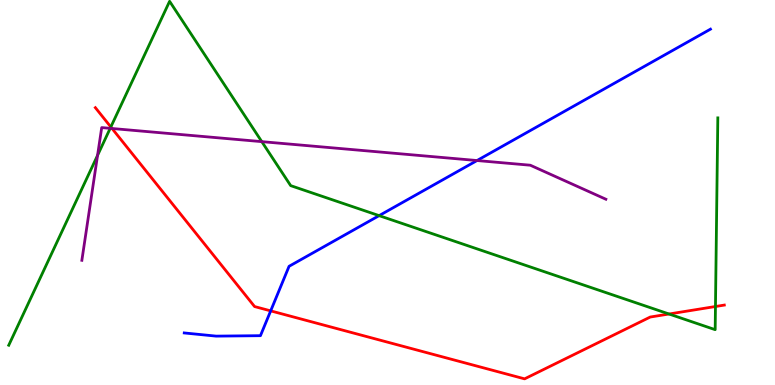[{'lines': ['blue', 'red'], 'intersections': [{'x': 3.49, 'y': 1.93}]}, {'lines': ['green', 'red'], 'intersections': [{'x': 1.43, 'y': 6.7}, {'x': 8.63, 'y': 1.84}, {'x': 9.23, 'y': 2.04}]}, {'lines': ['purple', 'red'], 'intersections': [{'x': 1.45, 'y': 6.66}]}, {'lines': ['blue', 'green'], 'intersections': [{'x': 4.89, 'y': 4.4}]}, {'lines': ['blue', 'purple'], 'intersections': [{'x': 6.16, 'y': 5.83}]}, {'lines': ['green', 'purple'], 'intersections': [{'x': 1.26, 'y': 5.96}, {'x': 1.42, 'y': 6.67}, {'x': 3.38, 'y': 6.32}]}]